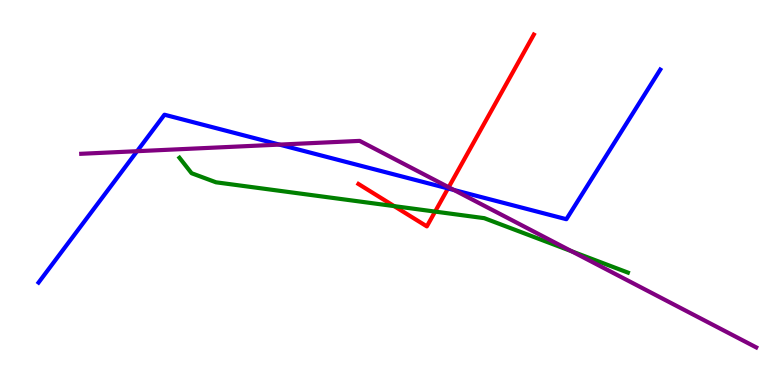[{'lines': ['blue', 'red'], 'intersections': [{'x': 5.78, 'y': 5.11}]}, {'lines': ['green', 'red'], 'intersections': [{'x': 5.09, 'y': 4.65}, {'x': 5.61, 'y': 4.5}]}, {'lines': ['purple', 'red'], 'intersections': [{'x': 5.79, 'y': 5.14}]}, {'lines': ['blue', 'green'], 'intersections': []}, {'lines': ['blue', 'purple'], 'intersections': [{'x': 1.77, 'y': 6.07}, {'x': 3.61, 'y': 6.24}, {'x': 5.86, 'y': 5.07}]}, {'lines': ['green', 'purple'], 'intersections': [{'x': 7.38, 'y': 3.47}]}]